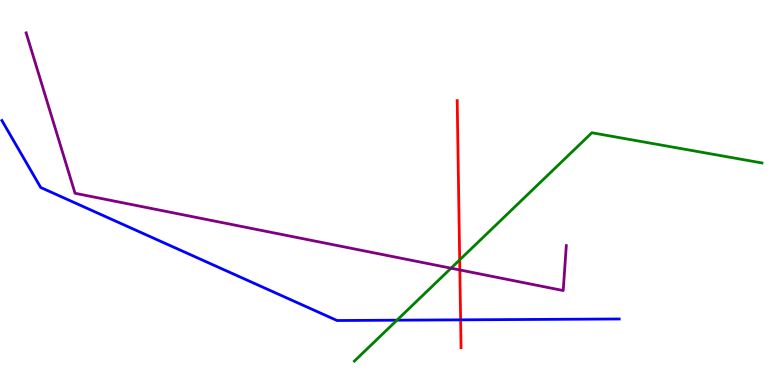[{'lines': ['blue', 'red'], 'intersections': [{'x': 5.94, 'y': 1.69}]}, {'lines': ['green', 'red'], 'intersections': [{'x': 5.93, 'y': 3.25}]}, {'lines': ['purple', 'red'], 'intersections': [{'x': 5.93, 'y': 2.99}]}, {'lines': ['blue', 'green'], 'intersections': [{'x': 5.12, 'y': 1.68}]}, {'lines': ['blue', 'purple'], 'intersections': []}, {'lines': ['green', 'purple'], 'intersections': [{'x': 5.82, 'y': 3.03}]}]